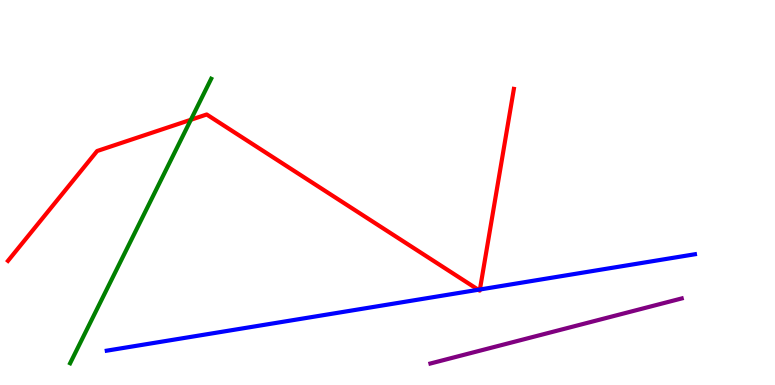[{'lines': ['blue', 'red'], 'intersections': [{'x': 6.17, 'y': 2.47}, {'x': 6.19, 'y': 2.48}]}, {'lines': ['green', 'red'], 'intersections': [{'x': 2.46, 'y': 6.89}]}, {'lines': ['purple', 'red'], 'intersections': []}, {'lines': ['blue', 'green'], 'intersections': []}, {'lines': ['blue', 'purple'], 'intersections': []}, {'lines': ['green', 'purple'], 'intersections': []}]